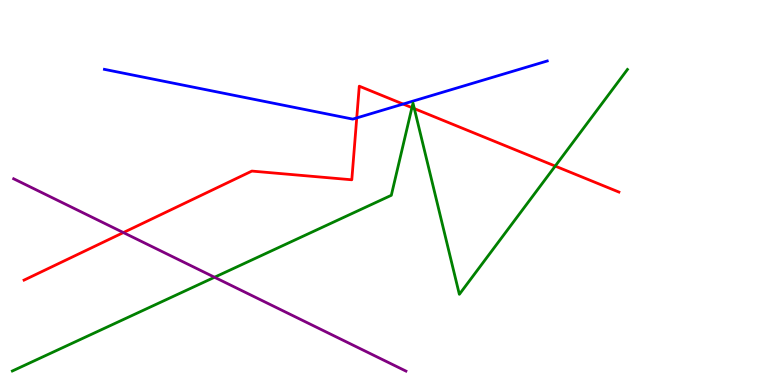[{'lines': ['blue', 'red'], 'intersections': [{'x': 4.6, 'y': 6.94}, {'x': 5.2, 'y': 7.3}]}, {'lines': ['green', 'red'], 'intersections': [{'x': 5.32, 'y': 7.2}, {'x': 5.35, 'y': 7.18}, {'x': 7.16, 'y': 5.69}]}, {'lines': ['purple', 'red'], 'intersections': [{'x': 1.59, 'y': 3.96}]}, {'lines': ['blue', 'green'], 'intersections': []}, {'lines': ['blue', 'purple'], 'intersections': []}, {'lines': ['green', 'purple'], 'intersections': [{'x': 2.77, 'y': 2.8}]}]